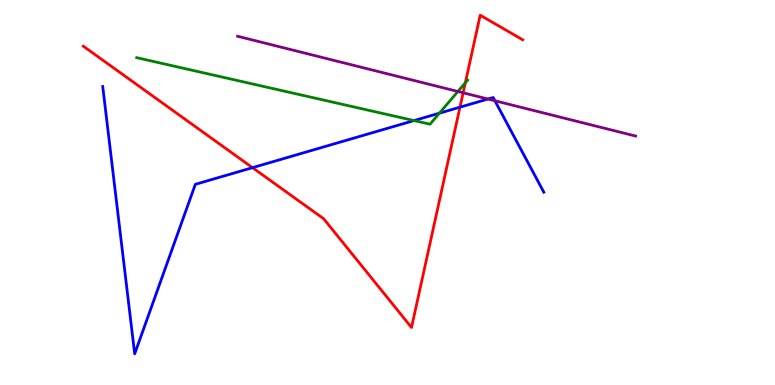[{'lines': ['blue', 'red'], 'intersections': [{'x': 3.26, 'y': 5.65}, {'x': 5.94, 'y': 7.22}]}, {'lines': ['green', 'red'], 'intersections': [{'x': 6.0, 'y': 7.85}]}, {'lines': ['purple', 'red'], 'intersections': [{'x': 5.98, 'y': 7.59}]}, {'lines': ['blue', 'green'], 'intersections': [{'x': 5.34, 'y': 6.87}, {'x': 5.67, 'y': 7.06}]}, {'lines': ['blue', 'purple'], 'intersections': [{'x': 6.3, 'y': 7.43}, {'x': 6.39, 'y': 7.38}]}, {'lines': ['green', 'purple'], 'intersections': [{'x': 5.91, 'y': 7.62}]}]